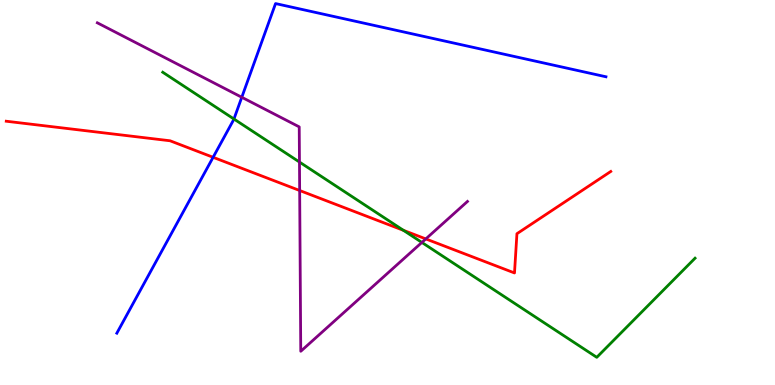[{'lines': ['blue', 'red'], 'intersections': [{'x': 2.75, 'y': 5.91}]}, {'lines': ['green', 'red'], 'intersections': [{'x': 5.21, 'y': 4.02}]}, {'lines': ['purple', 'red'], 'intersections': [{'x': 3.87, 'y': 5.05}, {'x': 5.49, 'y': 3.79}]}, {'lines': ['blue', 'green'], 'intersections': [{'x': 3.02, 'y': 6.91}]}, {'lines': ['blue', 'purple'], 'intersections': [{'x': 3.12, 'y': 7.47}]}, {'lines': ['green', 'purple'], 'intersections': [{'x': 3.86, 'y': 5.79}, {'x': 5.44, 'y': 3.7}]}]